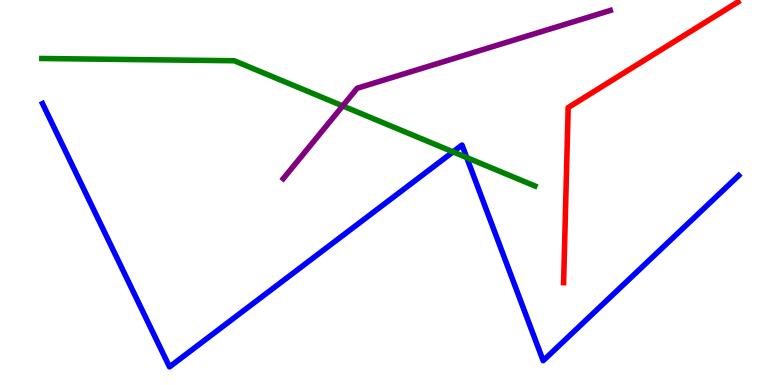[{'lines': ['blue', 'red'], 'intersections': []}, {'lines': ['green', 'red'], 'intersections': []}, {'lines': ['purple', 'red'], 'intersections': []}, {'lines': ['blue', 'green'], 'intersections': [{'x': 5.85, 'y': 6.06}, {'x': 6.02, 'y': 5.91}]}, {'lines': ['blue', 'purple'], 'intersections': []}, {'lines': ['green', 'purple'], 'intersections': [{'x': 4.42, 'y': 7.25}]}]